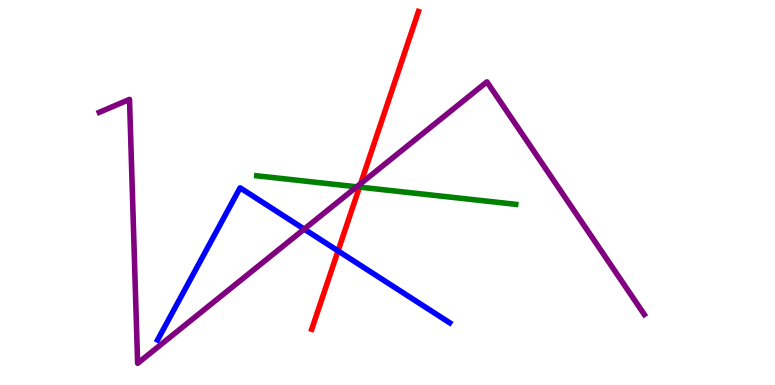[{'lines': ['blue', 'red'], 'intersections': [{'x': 4.36, 'y': 3.48}]}, {'lines': ['green', 'red'], 'intersections': [{'x': 4.64, 'y': 5.14}]}, {'lines': ['purple', 'red'], 'intersections': [{'x': 4.65, 'y': 5.23}]}, {'lines': ['blue', 'green'], 'intersections': []}, {'lines': ['blue', 'purple'], 'intersections': [{'x': 3.93, 'y': 4.05}]}, {'lines': ['green', 'purple'], 'intersections': [{'x': 4.6, 'y': 5.15}]}]